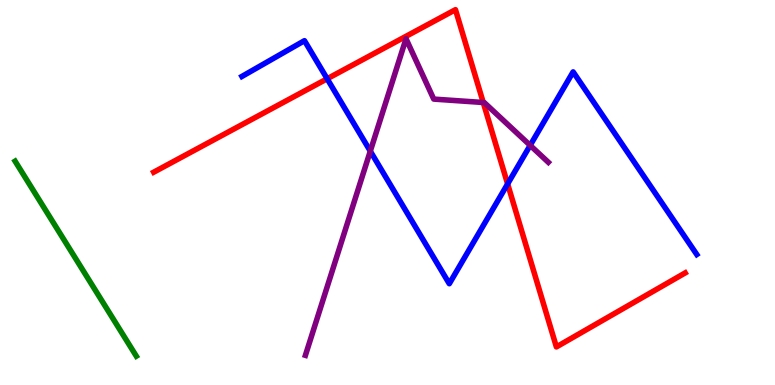[{'lines': ['blue', 'red'], 'intersections': [{'x': 4.22, 'y': 7.95}, {'x': 6.55, 'y': 5.22}]}, {'lines': ['green', 'red'], 'intersections': []}, {'lines': ['purple', 'red'], 'intersections': [{'x': 6.24, 'y': 7.34}]}, {'lines': ['blue', 'green'], 'intersections': []}, {'lines': ['blue', 'purple'], 'intersections': [{'x': 4.78, 'y': 6.07}, {'x': 6.84, 'y': 6.22}]}, {'lines': ['green', 'purple'], 'intersections': []}]